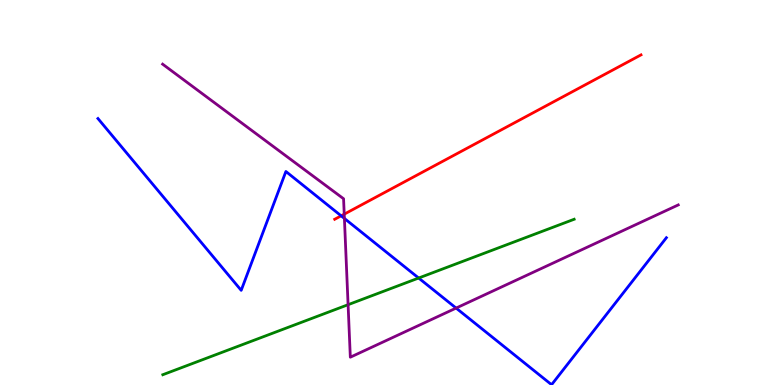[{'lines': ['blue', 'red'], 'intersections': [{'x': 4.4, 'y': 4.39}]}, {'lines': ['green', 'red'], 'intersections': []}, {'lines': ['purple', 'red'], 'intersections': [{'x': 4.44, 'y': 4.44}]}, {'lines': ['blue', 'green'], 'intersections': [{'x': 5.4, 'y': 2.78}]}, {'lines': ['blue', 'purple'], 'intersections': [{'x': 4.44, 'y': 4.33}, {'x': 5.89, 'y': 2.0}]}, {'lines': ['green', 'purple'], 'intersections': [{'x': 4.49, 'y': 2.09}]}]